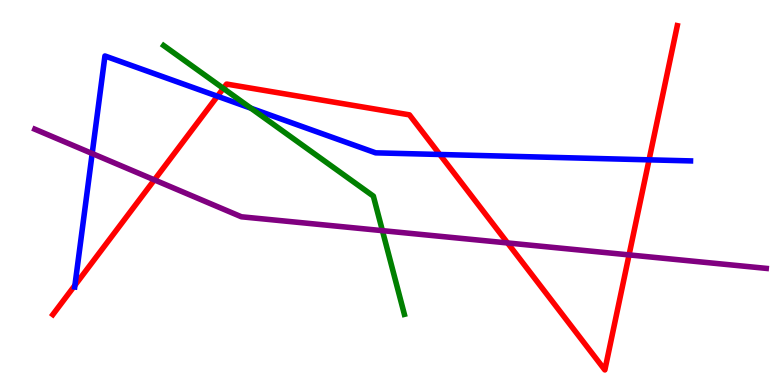[{'lines': ['blue', 'red'], 'intersections': [{'x': 0.967, 'y': 2.59}, {'x': 2.81, 'y': 7.5}, {'x': 5.67, 'y': 5.99}, {'x': 8.38, 'y': 5.85}]}, {'lines': ['green', 'red'], 'intersections': [{'x': 2.88, 'y': 7.7}]}, {'lines': ['purple', 'red'], 'intersections': [{'x': 1.99, 'y': 5.33}, {'x': 6.55, 'y': 3.69}, {'x': 8.12, 'y': 3.38}]}, {'lines': ['blue', 'green'], 'intersections': [{'x': 3.24, 'y': 7.19}]}, {'lines': ['blue', 'purple'], 'intersections': [{'x': 1.19, 'y': 6.01}]}, {'lines': ['green', 'purple'], 'intersections': [{'x': 4.93, 'y': 4.01}]}]